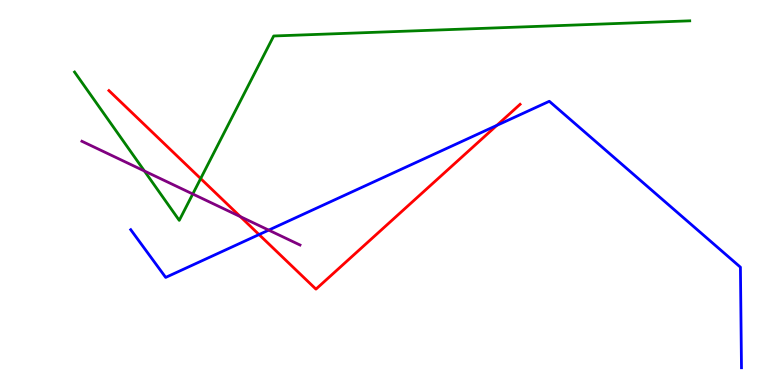[{'lines': ['blue', 'red'], 'intersections': [{'x': 3.34, 'y': 3.91}, {'x': 6.41, 'y': 6.74}]}, {'lines': ['green', 'red'], 'intersections': [{'x': 2.59, 'y': 5.36}]}, {'lines': ['purple', 'red'], 'intersections': [{'x': 3.1, 'y': 4.37}]}, {'lines': ['blue', 'green'], 'intersections': []}, {'lines': ['blue', 'purple'], 'intersections': [{'x': 3.47, 'y': 4.02}]}, {'lines': ['green', 'purple'], 'intersections': [{'x': 1.86, 'y': 5.56}, {'x': 2.49, 'y': 4.96}]}]